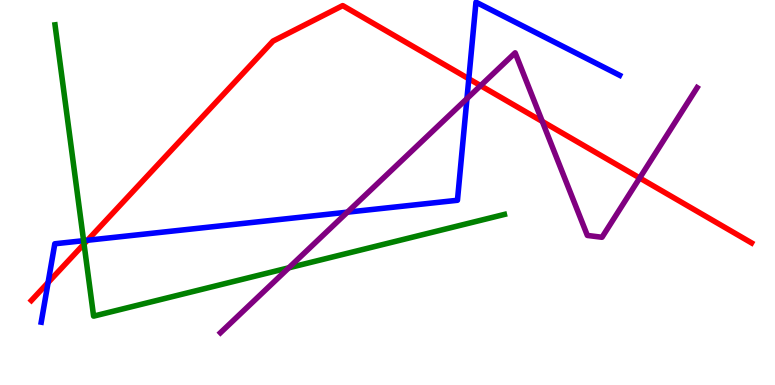[{'lines': ['blue', 'red'], 'intersections': [{'x': 0.62, 'y': 2.66}, {'x': 1.13, 'y': 3.76}, {'x': 6.05, 'y': 7.95}]}, {'lines': ['green', 'red'], 'intersections': [{'x': 1.08, 'y': 3.66}]}, {'lines': ['purple', 'red'], 'intersections': [{'x': 6.2, 'y': 7.78}, {'x': 7.0, 'y': 6.85}, {'x': 8.25, 'y': 5.38}]}, {'lines': ['blue', 'green'], 'intersections': [{'x': 1.08, 'y': 3.75}]}, {'lines': ['blue', 'purple'], 'intersections': [{'x': 4.48, 'y': 4.49}, {'x': 6.03, 'y': 7.44}]}, {'lines': ['green', 'purple'], 'intersections': [{'x': 3.73, 'y': 3.04}]}]